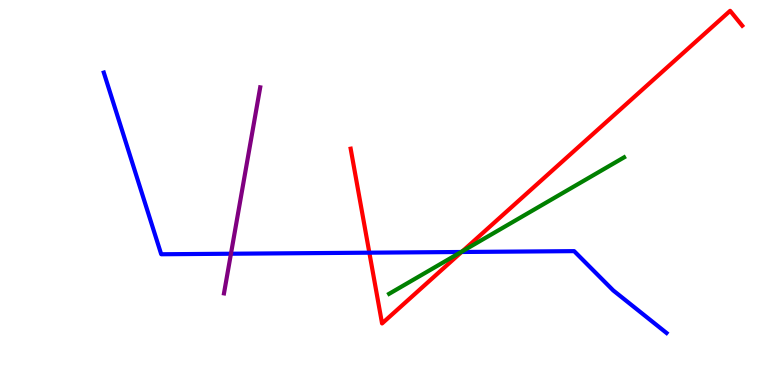[{'lines': ['blue', 'red'], 'intersections': [{'x': 4.77, 'y': 3.44}, {'x': 5.96, 'y': 3.45}]}, {'lines': ['green', 'red'], 'intersections': [{'x': 5.97, 'y': 3.48}]}, {'lines': ['purple', 'red'], 'intersections': []}, {'lines': ['blue', 'green'], 'intersections': [{'x': 5.95, 'y': 3.45}]}, {'lines': ['blue', 'purple'], 'intersections': [{'x': 2.98, 'y': 3.41}]}, {'lines': ['green', 'purple'], 'intersections': []}]